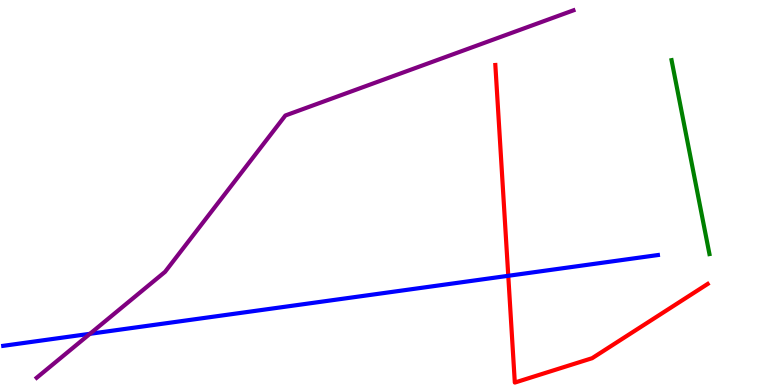[{'lines': ['blue', 'red'], 'intersections': [{'x': 6.56, 'y': 2.84}]}, {'lines': ['green', 'red'], 'intersections': []}, {'lines': ['purple', 'red'], 'intersections': []}, {'lines': ['blue', 'green'], 'intersections': []}, {'lines': ['blue', 'purple'], 'intersections': [{'x': 1.16, 'y': 1.33}]}, {'lines': ['green', 'purple'], 'intersections': []}]